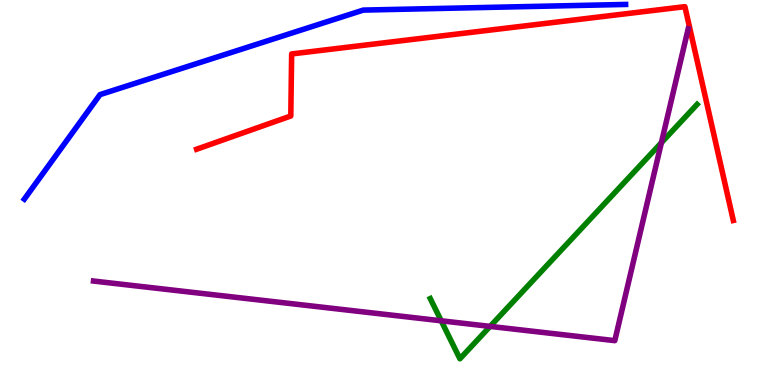[{'lines': ['blue', 'red'], 'intersections': []}, {'lines': ['green', 'red'], 'intersections': []}, {'lines': ['purple', 'red'], 'intersections': []}, {'lines': ['blue', 'green'], 'intersections': []}, {'lines': ['blue', 'purple'], 'intersections': []}, {'lines': ['green', 'purple'], 'intersections': [{'x': 5.69, 'y': 1.67}, {'x': 6.32, 'y': 1.52}, {'x': 8.53, 'y': 6.29}]}]